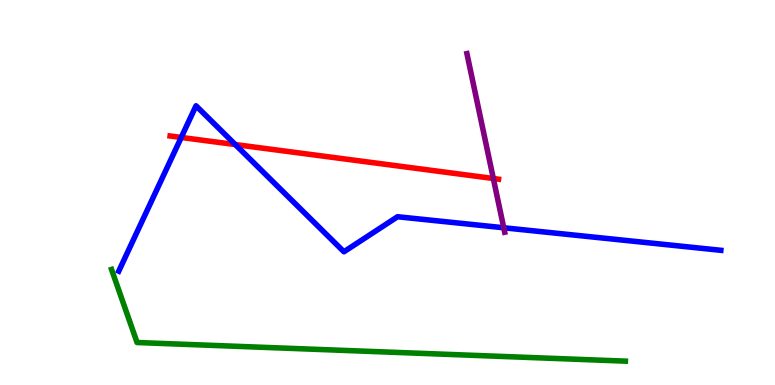[{'lines': ['blue', 'red'], 'intersections': [{'x': 2.34, 'y': 6.43}, {'x': 3.04, 'y': 6.25}]}, {'lines': ['green', 'red'], 'intersections': []}, {'lines': ['purple', 'red'], 'intersections': [{'x': 6.37, 'y': 5.36}]}, {'lines': ['blue', 'green'], 'intersections': []}, {'lines': ['blue', 'purple'], 'intersections': [{'x': 6.5, 'y': 4.08}]}, {'lines': ['green', 'purple'], 'intersections': []}]